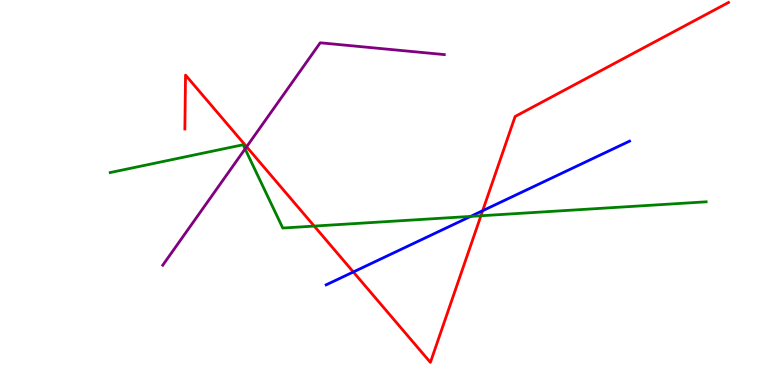[{'lines': ['blue', 'red'], 'intersections': [{'x': 4.56, 'y': 2.94}, {'x': 6.23, 'y': 4.53}]}, {'lines': ['green', 'red'], 'intersections': [{'x': 4.05, 'y': 4.13}, {'x': 6.21, 'y': 4.4}]}, {'lines': ['purple', 'red'], 'intersections': [{'x': 3.18, 'y': 6.19}]}, {'lines': ['blue', 'green'], 'intersections': [{'x': 6.07, 'y': 4.38}]}, {'lines': ['blue', 'purple'], 'intersections': []}, {'lines': ['green', 'purple'], 'intersections': [{'x': 3.16, 'y': 6.13}]}]